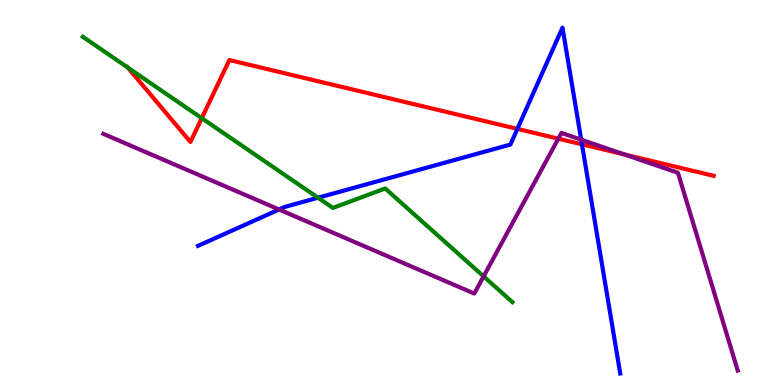[{'lines': ['blue', 'red'], 'intersections': [{'x': 6.68, 'y': 6.65}, {'x': 7.51, 'y': 6.25}]}, {'lines': ['green', 'red'], 'intersections': [{'x': 1.65, 'y': 8.24}, {'x': 2.6, 'y': 6.93}]}, {'lines': ['purple', 'red'], 'intersections': [{'x': 7.2, 'y': 6.4}, {'x': 8.06, 'y': 5.99}]}, {'lines': ['blue', 'green'], 'intersections': [{'x': 4.1, 'y': 4.86}]}, {'lines': ['blue', 'purple'], 'intersections': [{'x': 3.6, 'y': 4.56}, {'x': 7.5, 'y': 6.37}]}, {'lines': ['green', 'purple'], 'intersections': [{'x': 6.24, 'y': 2.82}]}]